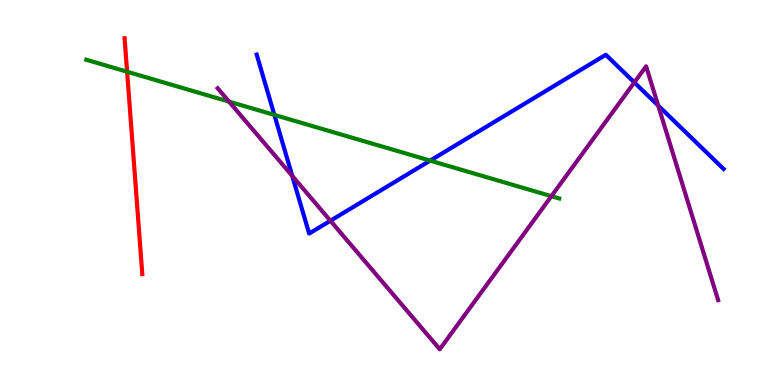[{'lines': ['blue', 'red'], 'intersections': []}, {'lines': ['green', 'red'], 'intersections': [{'x': 1.64, 'y': 8.14}]}, {'lines': ['purple', 'red'], 'intersections': []}, {'lines': ['blue', 'green'], 'intersections': [{'x': 3.54, 'y': 7.02}, {'x': 5.55, 'y': 5.83}]}, {'lines': ['blue', 'purple'], 'intersections': [{'x': 3.77, 'y': 5.43}, {'x': 4.26, 'y': 4.27}, {'x': 8.19, 'y': 7.86}, {'x': 8.49, 'y': 7.26}]}, {'lines': ['green', 'purple'], 'intersections': [{'x': 2.96, 'y': 7.36}, {'x': 7.11, 'y': 4.9}]}]